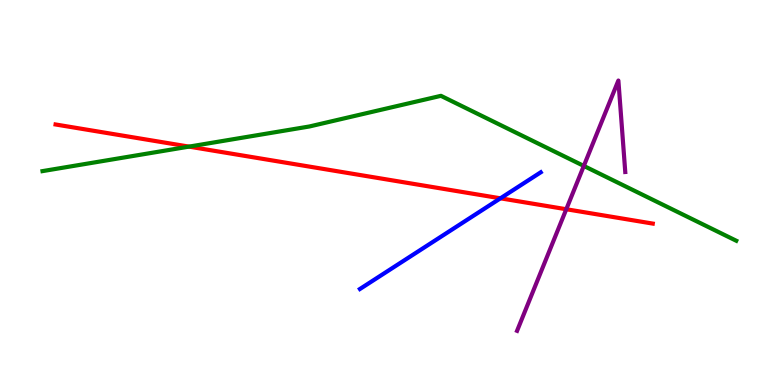[{'lines': ['blue', 'red'], 'intersections': [{'x': 6.46, 'y': 4.85}]}, {'lines': ['green', 'red'], 'intersections': [{'x': 2.44, 'y': 6.19}]}, {'lines': ['purple', 'red'], 'intersections': [{'x': 7.31, 'y': 4.57}]}, {'lines': ['blue', 'green'], 'intersections': []}, {'lines': ['blue', 'purple'], 'intersections': []}, {'lines': ['green', 'purple'], 'intersections': [{'x': 7.53, 'y': 5.69}]}]